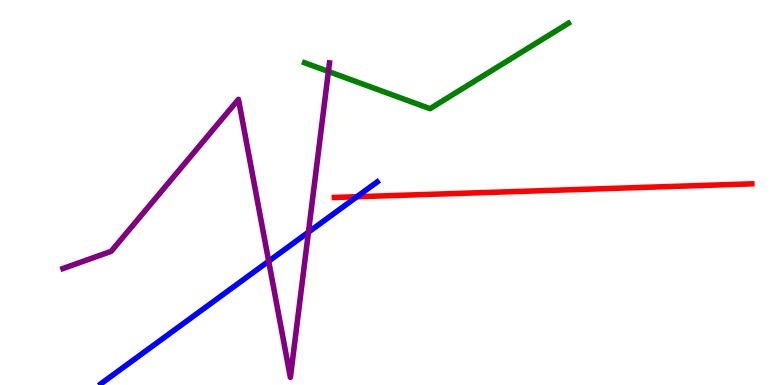[{'lines': ['blue', 'red'], 'intersections': [{'x': 4.61, 'y': 4.89}]}, {'lines': ['green', 'red'], 'intersections': []}, {'lines': ['purple', 'red'], 'intersections': []}, {'lines': ['blue', 'green'], 'intersections': []}, {'lines': ['blue', 'purple'], 'intersections': [{'x': 3.47, 'y': 3.22}, {'x': 3.98, 'y': 3.97}]}, {'lines': ['green', 'purple'], 'intersections': [{'x': 4.24, 'y': 8.14}]}]